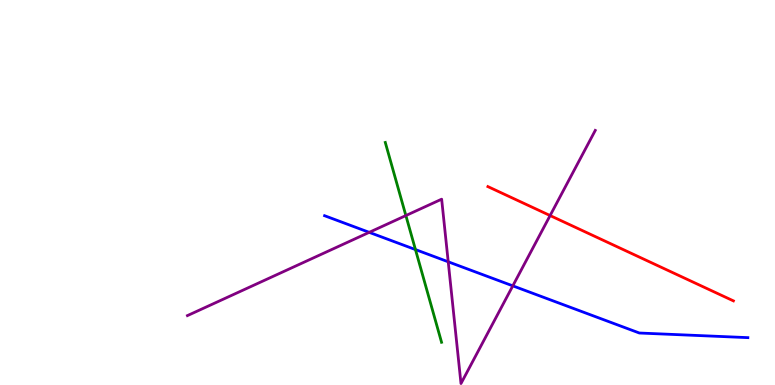[{'lines': ['blue', 'red'], 'intersections': []}, {'lines': ['green', 'red'], 'intersections': []}, {'lines': ['purple', 'red'], 'intersections': [{'x': 7.1, 'y': 4.4}]}, {'lines': ['blue', 'green'], 'intersections': [{'x': 5.36, 'y': 3.52}]}, {'lines': ['blue', 'purple'], 'intersections': [{'x': 4.76, 'y': 3.97}, {'x': 5.78, 'y': 3.2}, {'x': 6.62, 'y': 2.58}]}, {'lines': ['green', 'purple'], 'intersections': [{'x': 5.24, 'y': 4.4}]}]